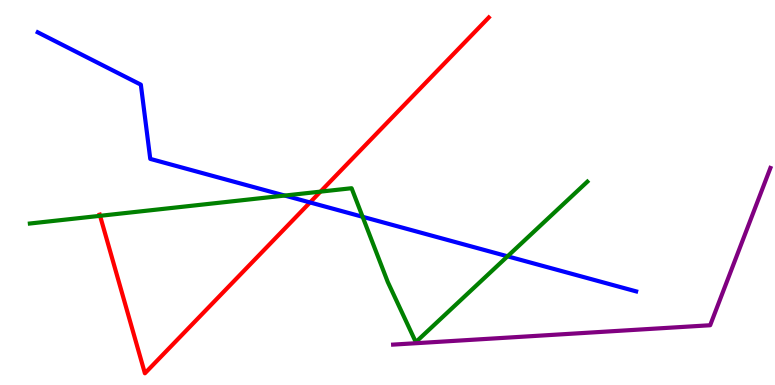[{'lines': ['blue', 'red'], 'intersections': [{'x': 4.0, 'y': 4.74}]}, {'lines': ['green', 'red'], 'intersections': [{'x': 1.29, 'y': 4.39}, {'x': 4.14, 'y': 5.02}]}, {'lines': ['purple', 'red'], 'intersections': []}, {'lines': ['blue', 'green'], 'intersections': [{'x': 3.67, 'y': 4.92}, {'x': 4.68, 'y': 4.37}, {'x': 6.55, 'y': 3.34}]}, {'lines': ['blue', 'purple'], 'intersections': []}, {'lines': ['green', 'purple'], 'intersections': []}]